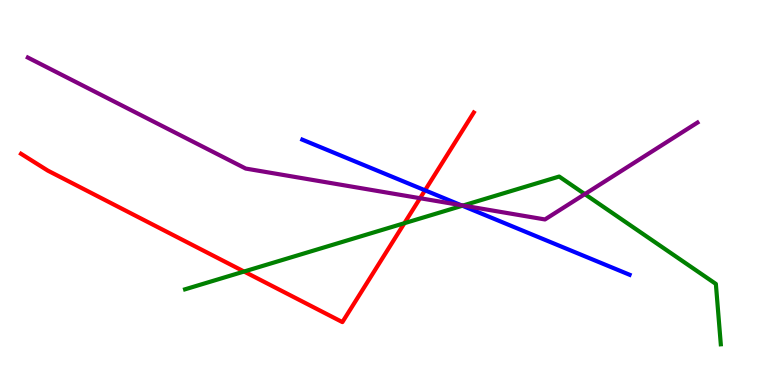[{'lines': ['blue', 'red'], 'intersections': [{'x': 5.48, 'y': 5.06}]}, {'lines': ['green', 'red'], 'intersections': [{'x': 3.15, 'y': 2.95}, {'x': 5.22, 'y': 4.2}]}, {'lines': ['purple', 'red'], 'intersections': [{'x': 5.42, 'y': 4.85}]}, {'lines': ['blue', 'green'], 'intersections': [{'x': 5.97, 'y': 4.66}]}, {'lines': ['blue', 'purple'], 'intersections': [{'x': 5.95, 'y': 4.67}]}, {'lines': ['green', 'purple'], 'intersections': [{'x': 5.97, 'y': 4.66}, {'x': 7.55, 'y': 4.96}]}]